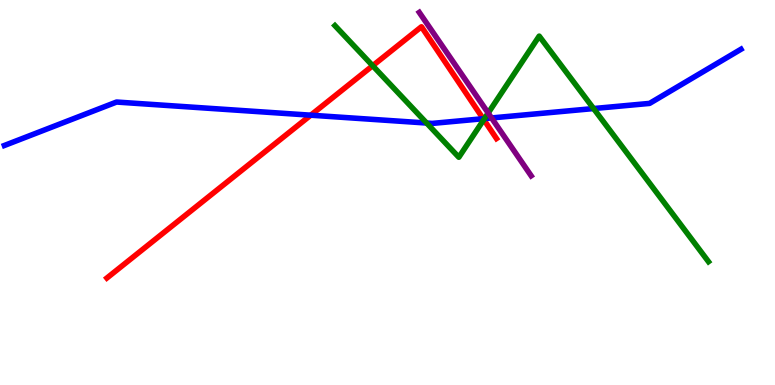[{'lines': ['blue', 'red'], 'intersections': [{'x': 4.01, 'y': 7.01}, {'x': 6.23, 'y': 6.92}]}, {'lines': ['green', 'red'], 'intersections': [{'x': 4.81, 'y': 8.29}, {'x': 6.24, 'y': 6.89}]}, {'lines': ['purple', 'red'], 'intersections': []}, {'lines': ['blue', 'green'], 'intersections': [{'x': 5.5, 'y': 6.8}, {'x': 6.25, 'y': 6.92}, {'x': 7.66, 'y': 7.18}]}, {'lines': ['blue', 'purple'], 'intersections': [{'x': 6.34, 'y': 6.94}]}, {'lines': ['green', 'purple'], 'intersections': [{'x': 6.3, 'y': 7.06}]}]